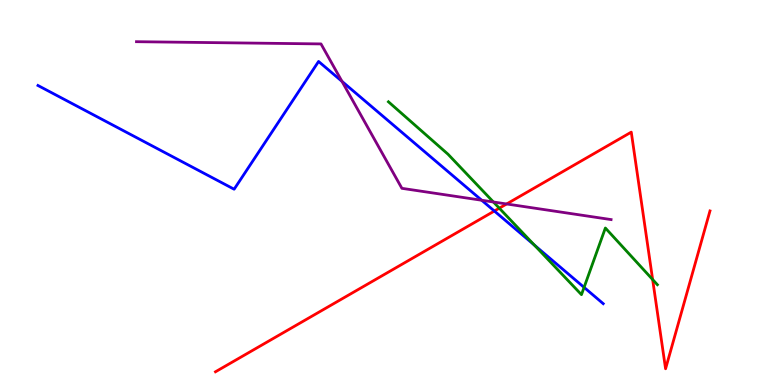[{'lines': ['blue', 'red'], 'intersections': [{'x': 6.38, 'y': 4.52}]}, {'lines': ['green', 'red'], 'intersections': [{'x': 6.44, 'y': 4.59}, {'x': 8.42, 'y': 2.74}]}, {'lines': ['purple', 'red'], 'intersections': [{'x': 6.54, 'y': 4.7}]}, {'lines': ['blue', 'green'], 'intersections': [{'x': 6.89, 'y': 3.64}, {'x': 7.54, 'y': 2.54}]}, {'lines': ['blue', 'purple'], 'intersections': [{'x': 4.41, 'y': 7.89}, {'x': 6.22, 'y': 4.8}]}, {'lines': ['green', 'purple'], 'intersections': [{'x': 6.37, 'y': 4.75}]}]